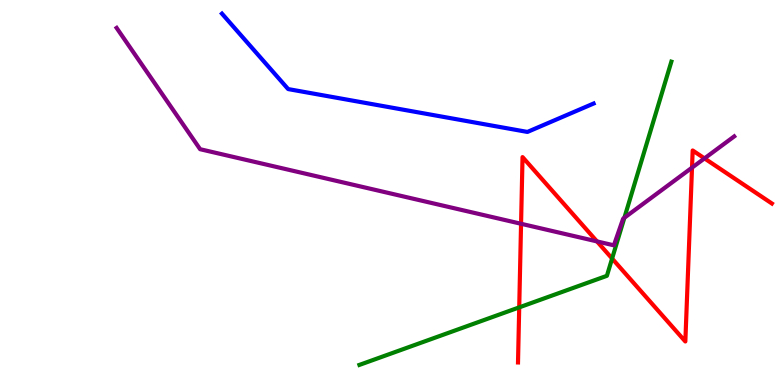[{'lines': ['blue', 'red'], 'intersections': []}, {'lines': ['green', 'red'], 'intersections': [{'x': 6.7, 'y': 2.02}, {'x': 7.9, 'y': 3.28}]}, {'lines': ['purple', 'red'], 'intersections': [{'x': 6.72, 'y': 4.19}, {'x': 7.7, 'y': 3.73}, {'x': 8.93, 'y': 5.65}, {'x': 9.09, 'y': 5.89}]}, {'lines': ['blue', 'green'], 'intersections': []}, {'lines': ['blue', 'purple'], 'intersections': []}, {'lines': ['green', 'purple'], 'intersections': [{'x': 8.06, 'y': 4.34}]}]